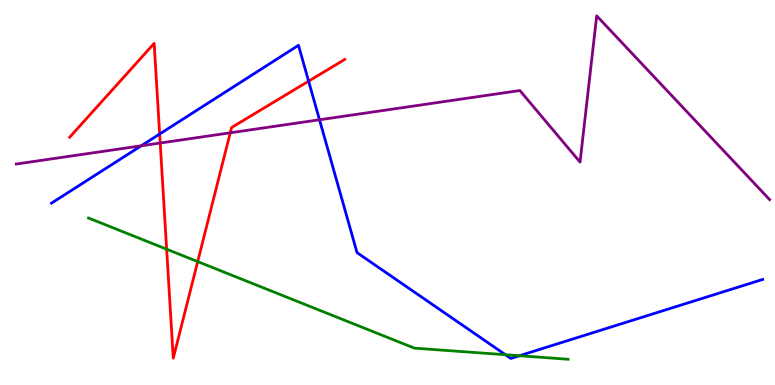[{'lines': ['blue', 'red'], 'intersections': [{'x': 2.06, 'y': 6.52}, {'x': 3.98, 'y': 7.89}]}, {'lines': ['green', 'red'], 'intersections': [{'x': 2.15, 'y': 3.53}, {'x': 2.55, 'y': 3.21}]}, {'lines': ['purple', 'red'], 'intersections': [{'x': 2.07, 'y': 6.29}, {'x': 2.97, 'y': 6.55}]}, {'lines': ['blue', 'green'], 'intersections': [{'x': 6.52, 'y': 0.786}, {'x': 6.7, 'y': 0.76}]}, {'lines': ['blue', 'purple'], 'intersections': [{'x': 1.82, 'y': 6.21}, {'x': 4.12, 'y': 6.89}]}, {'lines': ['green', 'purple'], 'intersections': []}]